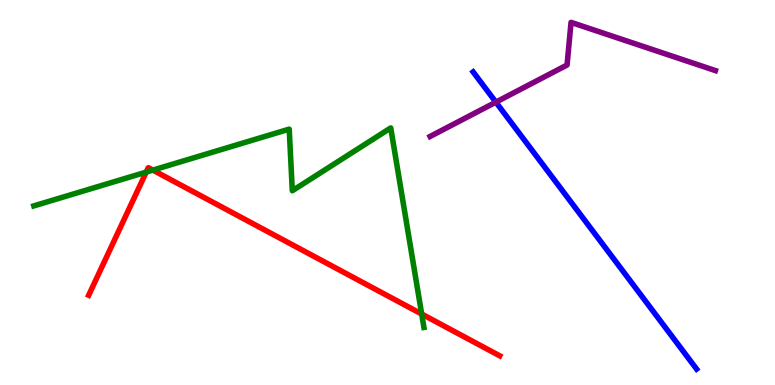[{'lines': ['blue', 'red'], 'intersections': []}, {'lines': ['green', 'red'], 'intersections': [{'x': 1.89, 'y': 5.53}, {'x': 1.97, 'y': 5.58}, {'x': 5.44, 'y': 1.84}]}, {'lines': ['purple', 'red'], 'intersections': []}, {'lines': ['blue', 'green'], 'intersections': []}, {'lines': ['blue', 'purple'], 'intersections': [{'x': 6.4, 'y': 7.35}]}, {'lines': ['green', 'purple'], 'intersections': []}]